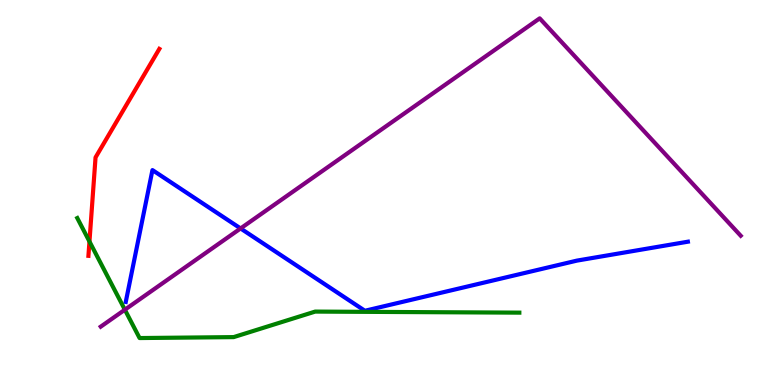[{'lines': ['blue', 'red'], 'intersections': []}, {'lines': ['green', 'red'], 'intersections': [{'x': 1.15, 'y': 3.73}]}, {'lines': ['purple', 'red'], 'intersections': []}, {'lines': ['blue', 'green'], 'intersections': []}, {'lines': ['blue', 'purple'], 'intersections': [{'x': 3.1, 'y': 4.07}]}, {'lines': ['green', 'purple'], 'intersections': [{'x': 1.61, 'y': 1.96}]}]